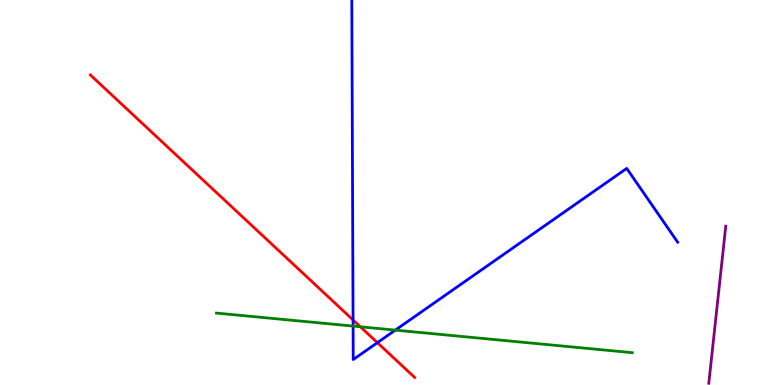[{'lines': ['blue', 'red'], 'intersections': [{'x': 4.56, 'y': 1.69}, {'x': 4.87, 'y': 1.1}]}, {'lines': ['green', 'red'], 'intersections': [{'x': 4.65, 'y': 1.51}]}, {'lines': ['purple', 'red'], 'intersections': []}, {'lines': ['blue', 'green'], 'intersections': [{'x': 4.56, 'y': 1.53}, {'x': 5.1, 'y': 1.43}]}, {'lines': ['blue', 'purple'], 'intersections': []}, {'lines': ['green', 'purple'], 'intersections': []}]